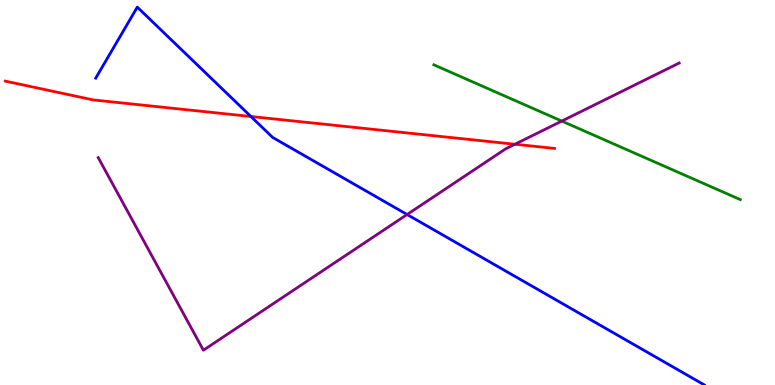[{'lines': ['blue', 'red'], 'intersections': [{'x': 3.24, 'y': 6.97}]}, {'lines': ['green', 'red'], 'intersections': []}, {'lines': ['purple', 'red'], 'intersections': [{'x': 6.64, 'y': 6.25}]}, {'lines': ['blue', 'green'], 'intersections': []}, {'lines': ['blue', 'purple'], 'intersections': [{'x': 5.25, 'y': 4.43}]}, {'lines': ['green', 'purple'], 'intersections': [{'x': 7.25, 'y': 6.86}]}]